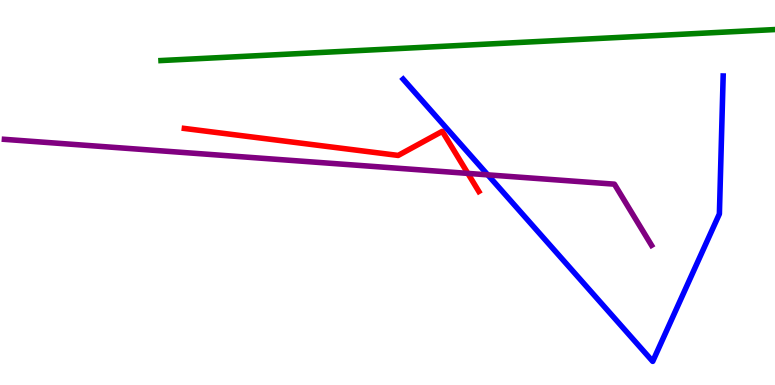[{'lines': ['blue', 'red'], 'intersections': []}, {'lines': ['green', 'red'], 'intersections': []}, {'lines': ['purple', 'red'], 'intersections': [{'x': 6.04, 'y': 5.5}]}, {'lines': ['blue', 'green'], 'intersections': []}, {'lines': ['blue', 'purple'], 'intersections': [{'x': 6.29, 'y': 5.46}]}, {'lines': ['green', 'purple'], 'intersections': []}]